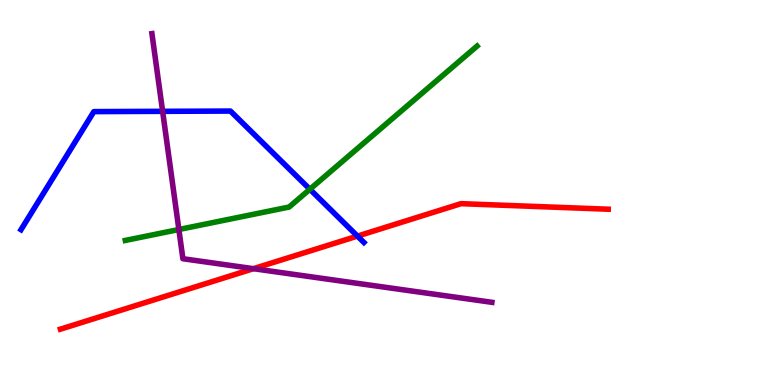[{'lines': ['blue', 'red'], 'intersections': [{'x': 4.61, 'y': 3.87}]}, {'lines': ['green', 'red'], 'intersections': []}, {'lines': ['purple', 'red'], 'intersections': [{'x': 3.27, 'y': 3.02}]}, {'lines': ['blue', 'green'], 'intersections': [{'x': 4.0, 'y': 5.08}]}, {'lines': ['blue', 'purple'], 'intersections': [{'x': 2.1, 'y': 7.11}]}, {'lines': ['green', 'purple'], 'intersections': [{'x': 2.31, 'y': 4.04}]}]